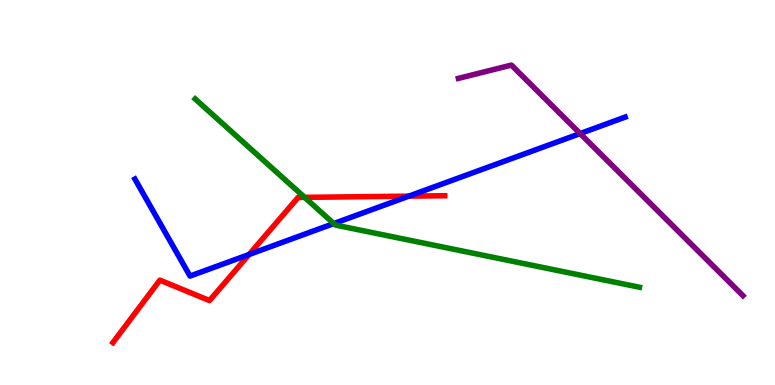[{'lines': ['blue', 'red'], 'intersections': [{'x': 3.21, 'y': 3.39}, {'x': 5.27, 'y': 4.91}]}, {'lines': ['green', 'red'], 'intersections': [{'x': 3.93, 'y': 4.87}]}, {'lines': ['purple', 'red'], 'intersections': []}, {'lines': ['blue', 'green'], 'intersections': [{'x': 4.31, 'y': 4.19}]}, {'lines': ['blue', 'purple'], 'intersections': [{'x': 7.49, 'y': 6.53}]}, {'lines': ['green', 'purple'], 'intersections': []}]